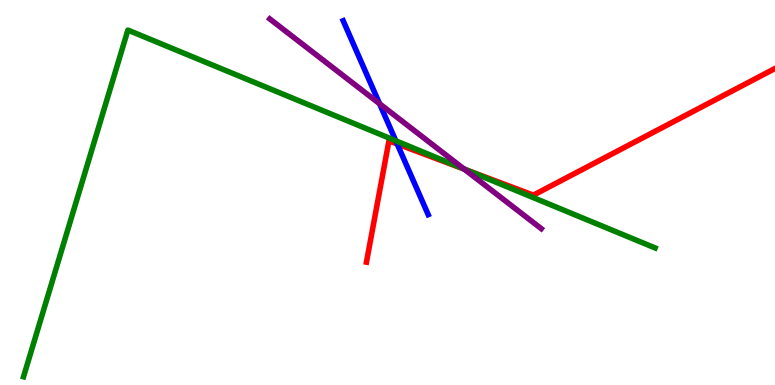[{'lines': ['blue', 'red'], 'intersections': [{'x': 5.13, 'y': 6.26}]}, {'lines': ['green', 'red'], 'intersections': [{'x': 6.02, 'y': 5.59}]}, {'lines': ['purple', 'red'], 'intersections': [{'x': 5.99, 'y': 5.61}]}, {'lines': ['blue', 'green'], 'intersections': [{'x': 5.11, 'y': 6.34}]}, {'lines': ['blue', 'purple'], 'intersections': [{'x': 4.9, 'y': 7.31}]}, {'lines': ['green', 'purple'], 'intersections': [{'x': 5.99, 'y': 5.61}]}]